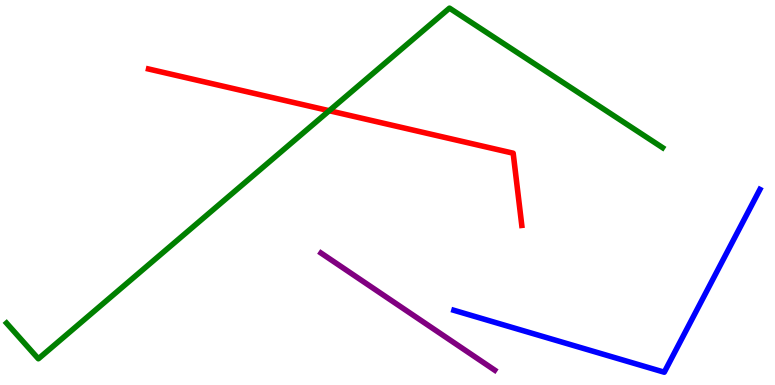[{'lines': ['blue', 'red'], 'intersections': []}, {'lines': ['green', 'red'], 'intersections': [{'x': 4.25, 'y': 7.12}]}, {'lines': ['purple', 'red'], 'intersections': []}, {'lines': ['blue', 'green'], 'intersections': []}, {'lines': ['blue', 'purple'], 'intersections': []}, {'lines': ['green', 'purple'], 'intersections': []}]